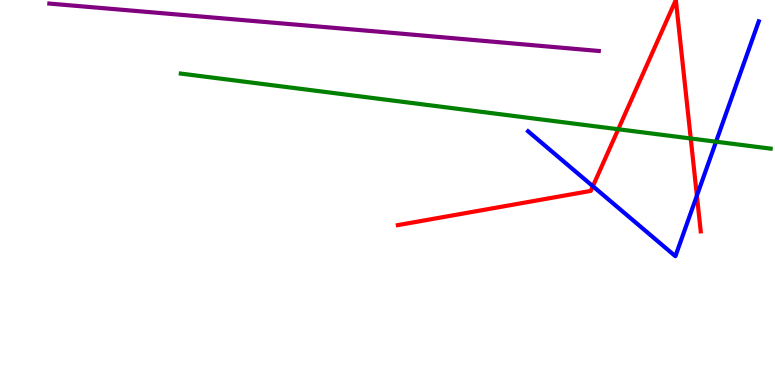[{'lines': ['blue', 'red'], 'intersections': [{'x': 7.65, 'y': 5.16}, {'x': 8.99, 'y': 4.92}]}, {'lines': ['green', 'red'], 'intersections': [{'x': 7.98, 'y': 6.64}, {'x': 8.91, 'y': 6.4}]}, {'lines': ['purple', 'red'], 'intersections': []}, {'lines': ['blue', 'green'], 'intersections': [{'x': 9.24, 'y': 6.32}]}, {'lines': ['blue', 'purple'], 'intersections': []}, {'lines': ['green', 'purple'], 'intersections': []}]